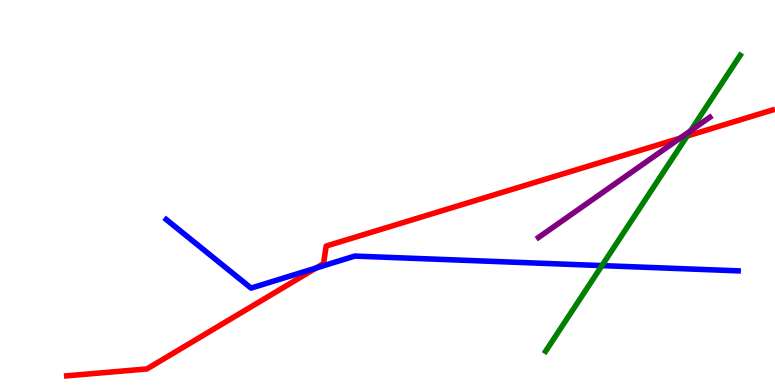[{'lines': ['blue', 'red'], 'intersections': [{'x': 4.08, 'y': 3.04}]}, {'lines': ['green', 'red'], 'intersections': [{'x': 8.87, 'y': 6.47}]}, {'lines': ['purple', 'red'], 'intersections': [{'x': 8.77, 'y': 6.41}]}, {'lines': ['blue', 'green'], 'intersections': [{'x': 7.77, 'y': 3.1}]}, {'lines': ['blue', 'purple'], 'intersections': []}, {'lines': ['green', 'purple'], 'intersections': [{'x': 8.91, 'y': 6.6}]}]